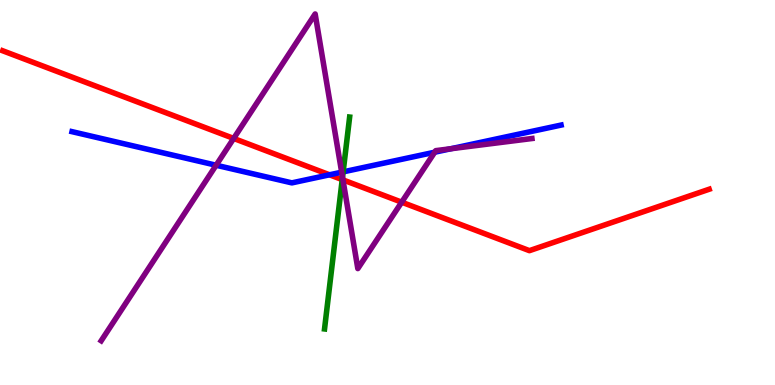[{'lines': ['blue', 'red'], 'intersections': [{'x': 4.25, 'y': 5.46}]}, {'lines': ['green', 'red'], 'intersections': [{'x': 4.42, 'y': 5.33}]}, {'lines': ['purple', 'red'], 'intersections': [{'x': 3.02, 'y': 6.4}, {'x': 4.43, 'y': 5.33}, {'x': 5.18, 'y': 4.75}]}, {'lines': ['blue', 'green'], 'intersections': [{'x': 4.43, 'y': 5.54}]}, {'lines': ['blue', 'purple'], 'intersections': [{'x': 2.79, 'y': 5.71}, {'x': 4.41, 'y': 5.53}, {'x': 5.61, 'y': 6.05}, {'x': 5.82, 'y': 6.14}]}, {'lines': ['green', 'purple'], 'intersections': [{'x': 4.42, 'y': 5.4}]}]